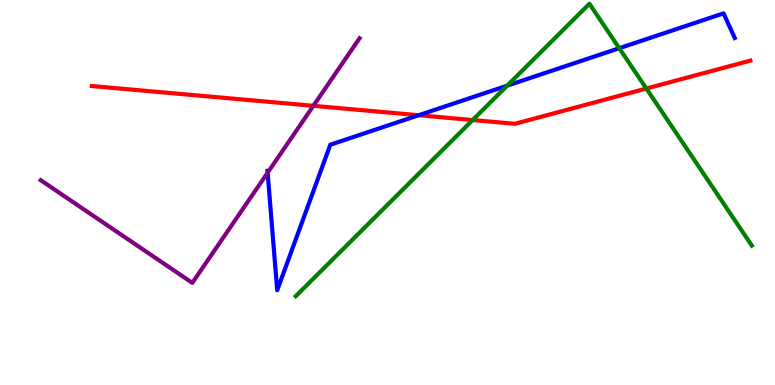[{'lines': ['blue', 'red'], 'intersections': [{'x': 5.4, 'y': 7.01}]}, {'lines': ['green', 'red'], 'intersections': [{'x': 6.1, 'y': 6.88}, {'x': 8.34, 'y': 7.7}]}, {'lines': ['purple', 'red'], 'intersections': [{'x': 4.04, 'y': 7.25}]}, {'lines': ['blue', 'green'], 'intersections': [{'x': 6.54, 'y': 7.78}, {'x': 7.99, 'y': 8.75}]}, {'lines': ['blue', 'purple'], 'intersections': [{'x': 3.45, 'y': 5.51}]}, {'lines': ['green', 'purple'], 'intersections': []}]